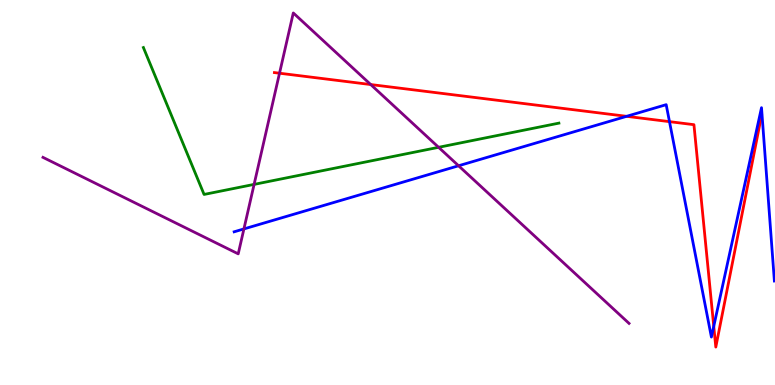[{'lines': ['blue', 'red'], 'intersections': [{'x': 8.09, 'y': 6.98}, {'x': 8.64, 'y': 6.84}, {'x': 9.21, 'y': 1.53}]}, {'lines': ['green', 'red'], 'intersections': []}, {'lines': ['purple', 'red'], 'intersections': [{'x': 3.61, 'y': 8.1}, {'x': 4.78, 'y': 7.8}]}, {'lines': ['blue', 'green'], 'intersections': []}, {'lines': ['blue', 'purple'], 'intersections': [{'x': 3.15, 'y': 4.05}, {'x': 5.92, 'y': 5.69}]}, {'lines': ['green', 'purple'], 'intersections': [{'x': 3.28, 'y': 5.21}, {'x': 5.66, 'y': 6.17}]}]